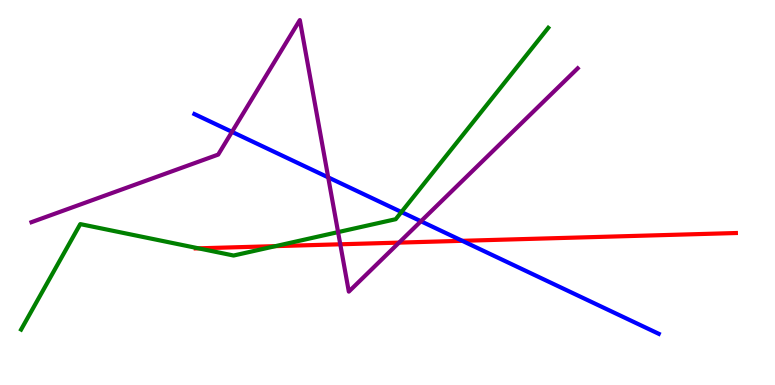[{'lines': ['blue', 'red'], 'intersections': [{'x': 5.96, 'y': 3.74}]}, {'lines': ['green', 'red'], 'intersections': [{'x': 2.56, 'y': 3.55}, {'x': 3.55, 'y': 3.61}]}, {'lines': ['purple', 'red'], 'intersections': [{'x': 4.39, 'y': 3.65}, {'x': 5.15, 'y': 3.7}]}, {'lines': ['blue', 'green'], 'intersections': [{'x': 5.18, 'y': 4.49}]}, {'lines': ['blue', 'purple'], 'intersections': [{'x': 2.99, 'y': 6.58}, {'x': 4.23, 'y': 5.39}, {'x': 5.43, 'y': 4.25}]}, {'lines': ['green', 'purple'], 'intersections': [{'x': 4.36, 'y': 3.97}]}]